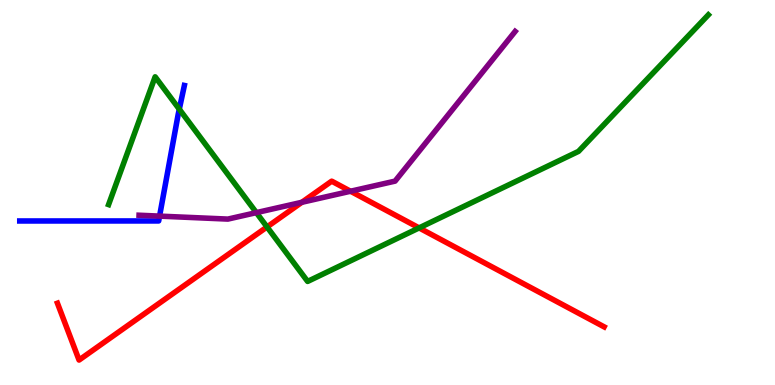[{'lines': ['blue', 'red'], 'intersections': []}, {'lines': ['green', 'red'], 'intersections': [{'x': 3.45, 'y': 4.11}, {'x': 5.41, 'y': 4.08}]}, {'lines': ['purple', 'red'], 'intersections': [{'x': 3.89, 'y': 4.75}, {'x': 4.52, 'y': 5.03}]}, {'lines': ['blue', 'green'], 'intersections': [{'x': 2.31, 'y': 7.16}]}, {'lines': ['blue', 'purple'], 'intersections': [{'x': 2.06, 'y': 4.39}]}, {'lines': ['green', 'purple'], 'intersections': [{'x': 3.31, 'y': 4.48}]}]